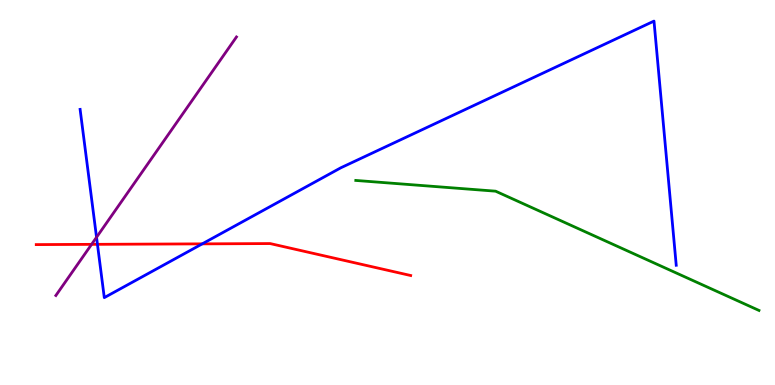[{'lines': ['blue', 'red'], 'intersections': [{'x': 1.26, 'y': 3.65}, {'x': 2.61, 'y': 3.67}]}, {'lines': ['green', 'red'], 'intersections': []}, {'lines': ['purple', 'red'], 'intersections': [{'x': 1.18, 'y': 3.65}]}, {'lines': ['blue', 'green'], 'intersections': []}, {'lines': ['blue', 'purple'], 'intersections': [{'x': 1.25, 'y': 3.84}]}, {'lines': ['green', 'purple'], 'intersections': []}]